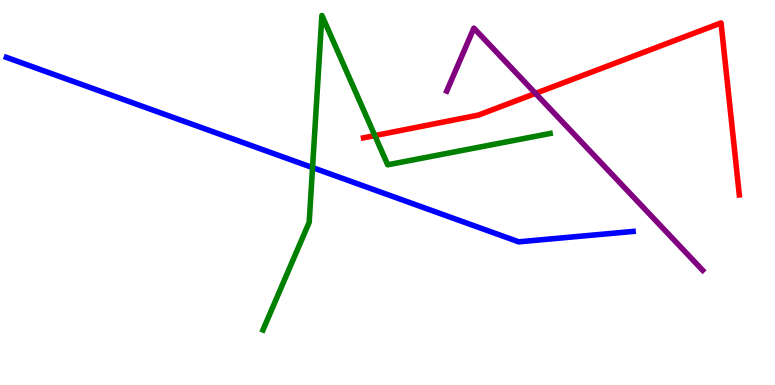[{'lines': ['blue', 'red'], 'intersections': []}, {'lines': ['green', 'red'], 'intersections': [{'x': 4.84, 'y': 6.48}]}, {'lines': ['purple', 'red'], 'intersections': [{'x': 6.91, 'y': 7.57}]}, {'lines': ['blue', 'green'], 'intersections': [{'x': 4.03, 'y': 5.65}]}, {'lines': ['blue', 'purple'], 'intersections': []}, {'lines': ['green', 'purple'], 'intersections': []}]